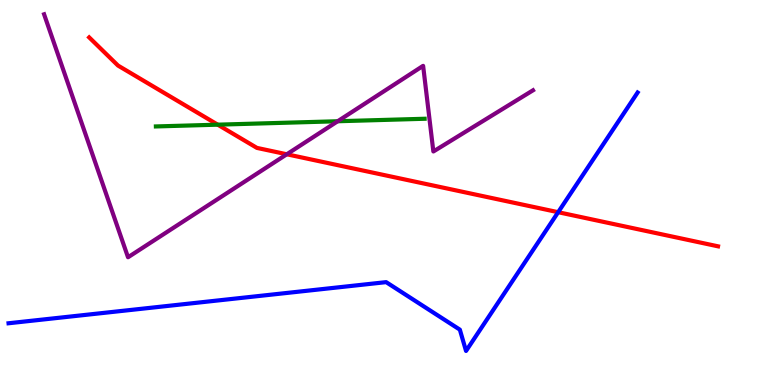[{'lines': ['blue', 'red'], 'intersections': [{'x': 7.2, 'y': 4.49}]}, {'lines': ['green', 'red'], 'intersections': [{'x': 2.81, 'y': 6.76}]}, {'lines': ['purple', 'red'], 'intersections': [{'x': 3.7, 'y': 5.99}]}, {'lines': ['blue', 'green'], 'intersections': []}, {'lines': ['blue', 'purple'], 'intersections': []}, {'lines': ['green', 'purple'], 'intersections': [{'x': 4.36, 'y': 6.85}]}]